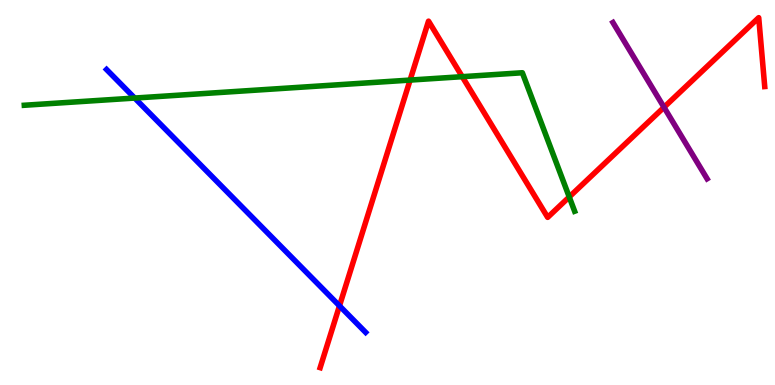[{'lines': ['blue', 'red'], 'intersections': [{'x': 4.38, 'y': 2.06}]}, {'lines': ['green', 'red'], 'intersections': [{'x': 5.29, 'y': 7.92}, {'x': 5.96, 'y': 8.01}, {'x': 7.34, 'y': 4.88}]}, {'lines': ['purple', 'red'], 'intersections': [{'x': 8.57, 'y': 7.21}]}, {'lines': ['blue', 'green'], 'intersections': [{'x': 1.74, 'y': 7.45}]}, {'lines': ['blue', 'purple'], 'intersections': []}, {'lines': ['green', 'purple'], 'intersections': []}]